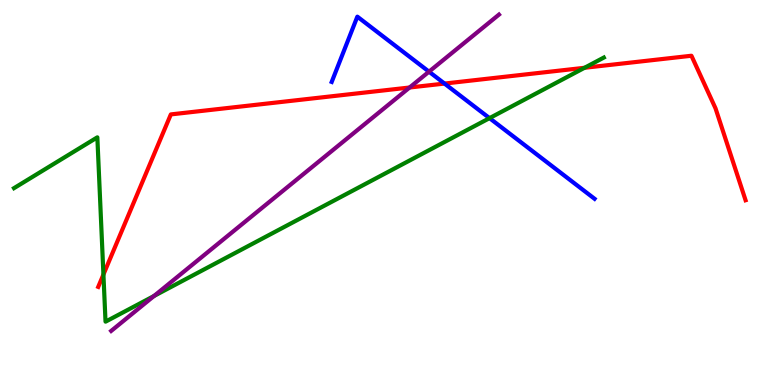[{'lines': ['blue', 'red'], 'intersections': [{'x': 5.74, 'y': 7.83}]}, {'lines': ['green', 'red'], 'intersections': [{'x': 1.33, 'y': 2.87}, {'x': 7.54, 'y': 8.24}]}, {'lines': ['purple', 'red'], 'intersections': [{'x': 5.29, 'y': 7.73}]}, {'lines': ['blue', 'green'], 'intersections': [{'x': 6.32, 'y': 6.93}]}, {'lines': ['blue', 'purple'], 'intersections': [{'x': 5.54, 'y': 8.14}]}, {'lines': ['green', 'purple'], 'intersections': [{'x': 1.99, 'y': 2.31}]}]